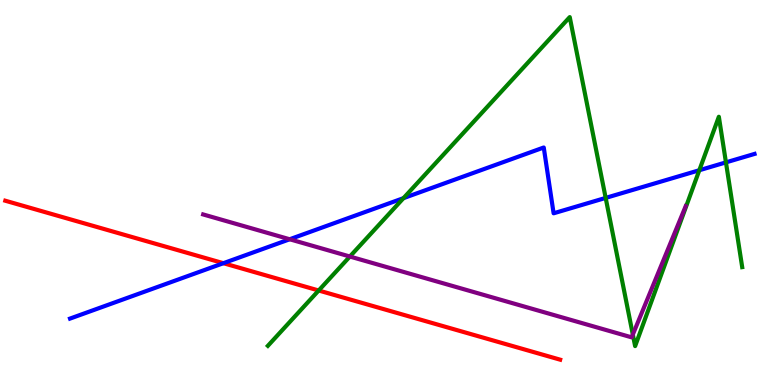[{'lines': ['blue', 'red'], 'intersections': [{'x': 2.88, 'y': 3.16}]}, {'lines': ['green', 'red'], 'intersections': [{'x': 4.11, 'y': 2.45}]}, {'lines': ['purple', 'red'], 'intersections': []}, {'lines': ['blue', 'green'], 'intersections': [{'x': 5.21, 'y': 4.85}, {'x': 7.82, 'y': 4.86}, {'x': 9.02, 'y': 5.58}, {'x': 9.37, 'y': 5.78}]}, {'lines': ['blue', 'purple'], 'intersections': [{'x': 3.74, 'y': 3.79}]}, {'lines': ['green', 'purple'], 'intersections': [{'x': 4.51, 'y': 3.34}, {'x': 8.17, 'y': 1.31}]}]